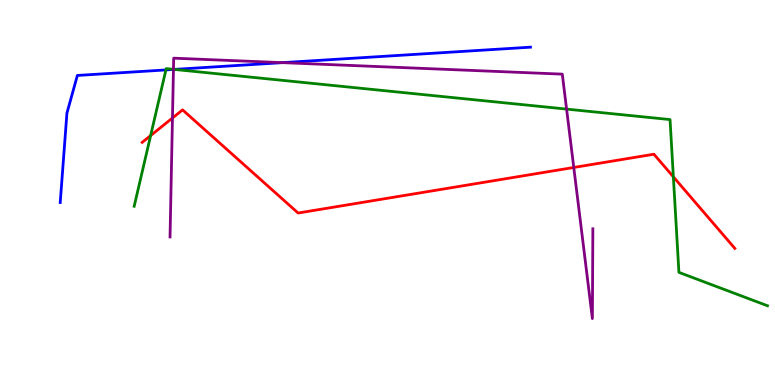[{'lines': ['blue', 'red'], 'intersections': []}, {'lines': ['green', 'red'], 'intersections': [{'x': 1.94, 'y': 6.48}, {'x': 8.69, 'y': 5.41}]}, {'lines': ['purple', 'red'], 'intersections': [{'x': 2.23, 'y': 6.93}, {'x': 7.4, 'y': 5.65}]}, {'lines': ['blue', 'green'], 'intersections': [{'x': 2.14, 'y': 8.18}, {'x': 2.25, 'y': 8.2}]}, {'lines': ['blue', 'purple'], 'intersections': [{'x': 2.24, 'y': 8.2}, {'x': 3.65, 'y': 8.37}]}, {'lines': ['green', 'purple'], 'intersections': [{'x': 2.24, 'y': 8.2}, {'x': 7.31, 'y': 7.17}]}]